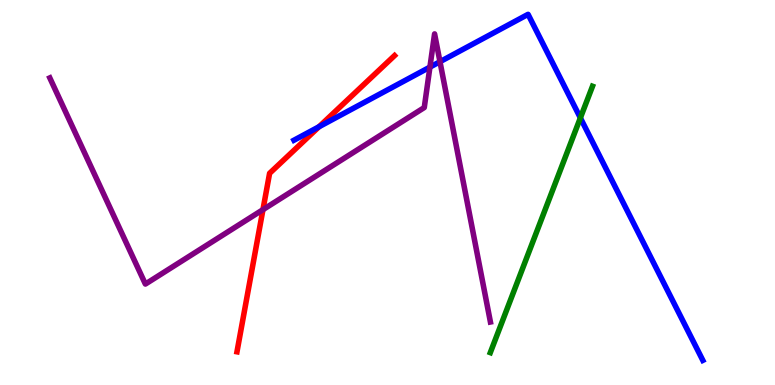[{'lines': ['blue', 'red'], 'intersections': [{'x': 4.12, 'y': 6.71}]}, {'lines': ['green', 'red'], 'intersections': []}, {'lines': ['purple', 'red'], 'intersections': [{'x': 3.39, 'y': 4.55}]}, {'lines': ['blue', 'green'], 'intersections': [{'x': 7.49, 'y': 6.94}]}, {'lines': ['blue', 'purple'], 'intersections': [{'x': 5.55, 'y': 8.26}, {'x': 5.68, 'y': 8.4}]}, {'lines': ['green', 'purple'], 'intersections': []}]